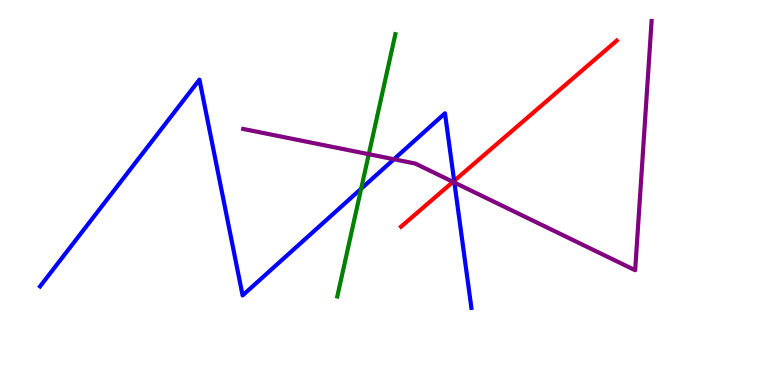[{'lines': ['blue', 'red'], 'intersections': [{'x': 5.86, 'y': 5.3}]}, {'lines': ['green', 'red'], 'intersections': []}, {'lines': ['purple', 'red'], 'intersections': [{'x': 5.85, 'y': 5.28}]}, {'lines': ['blue', 'green'], 'intersections': [{'x': 4.66, 'y': 5.1}]}, {'lines': ['blue', 'purple'], 'intersections': [{'x': 5.08, 'y': 5.86}, {'x': 5.86, 'y': 5.26}]}, {'lines': ['green', 'purple'], 'intersections': [{'x': 4.76, 'y': 5.99}]}]